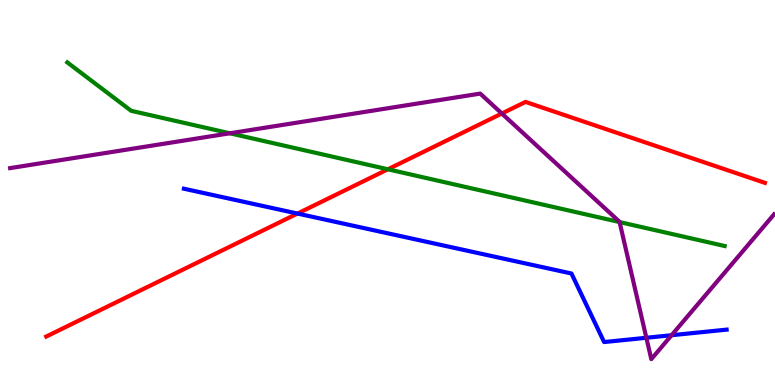[{'lines': ['blue', 'red'], 'intersections': [{'x': 3.84, 'y': 4.45}]}, {'lines': ['green', 'red'], 'intersections': [{'x': 5.01, 'y': 5.6}]}, {'lines': ['purple', 'red'], 'intersections': [{'x': 6.48, 'y': 7.05}]}, {'lines': ['blue', 'green'], 'intersections': []}, {'lines': ['blue', 'purple'], 'intersections': [{'x': 8.34, 'y': 1.23}, {'x': 8.67, 'y': 1.29}]}, {'lines': ['green', 'purple'], 'intersections': [{'x': 2.97, 'y': 6.54}, {'x': 7.99, 'y': 4.23}]}]